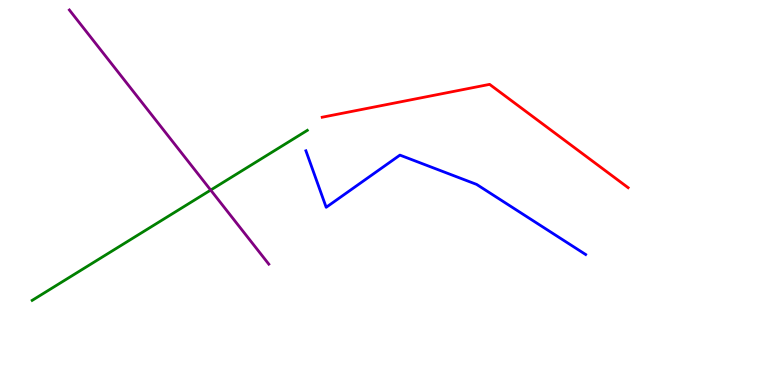[{'lines': ['blue', 'red'], 'intersections': []}, {'lines': ['green', 'red'], 'intersections': []}, {'lines': ['purple', 'red'], 'intersections': []}, {'lines': ['blue', 'green'], 'intersections': []}, {'lines': ['blue', 'purple'], 'intersections': []}, {'lines': ['green', 'purple'], 'intersections': [{'x': 2.72, 'y': 5.06}]}]